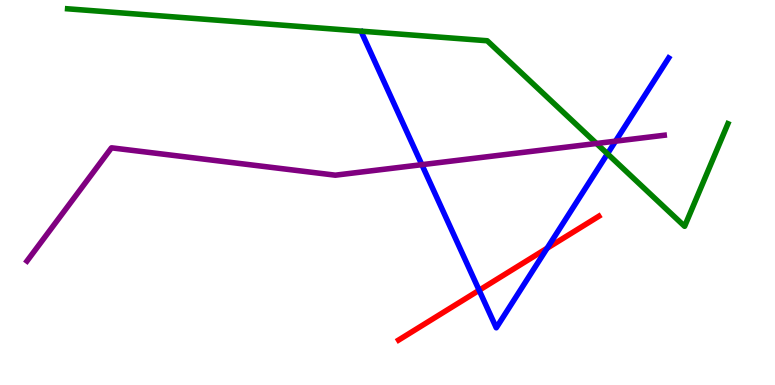[{'lines': ['blue', 'red'], 'intersections': [{'x': 6.18, 'y': 2.46}, {'x': 7.06, 'y': 3.55}]}, {'lines': ['green', 'red'], 'intersections': []}, {'lines': ['purple', 'red'], 'intersections': []}, {'lines': ['blue', 'green'], 'intersections': [{'x': 7.84, 'y': 6.01}]}, {'lines': ['blue', 'purple'], 'intersections': [{'x': 5.44, 'y': 5.72}, {'x': 7.94, 'y': 6.33}]}, {'lines': ['green', 'purple'], 'intersections': [{'x': 7.7, 'y': 6.27}]}]